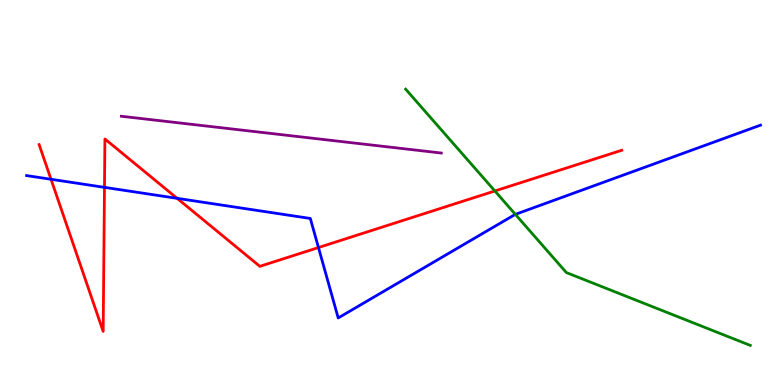[{'lines': ['blue', 'red'], 'intersections': [{'x': 0.658, 'y': 5.34}, {'x': 1.35, 'y': 5.13}, {'x': 2.29, 'y': 4.85}, {'x': 4.11, 'y': 3.57}]}, {'lines': ['green', 'red'], 'intersections': [{'x': 6.39, 'y': 5.04}]}, {'lines': ['purple', 'red'], 'intersections': []}, {'lines': ['blue', 'green'], 'intersections': [{'x': 6.65, 'y': 4.43}]}, {'lines': ['blue', 'purple'], 'intersections': []}, {'lines': ['green', 'purple'], 'intersections': []}]